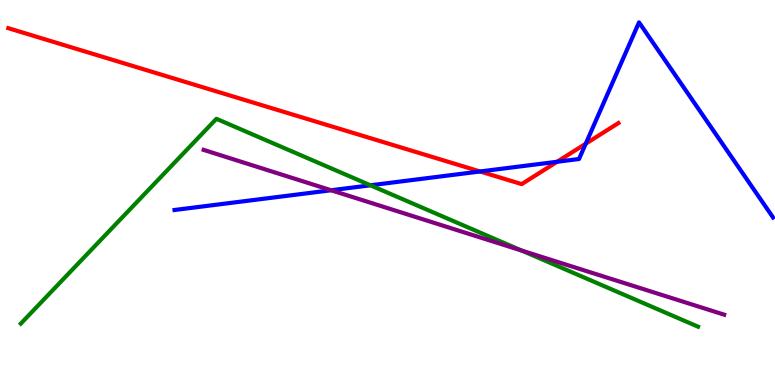[{'lines': ['blue', 'red'], 'intersections': [{'x': 6.19, 'y': 5.55}, {'x': 7.19, 'y': 5.8}, {'x': 7.56, 'y': 6.27}]}, {'lines': ['green', 'red'], 'intersections': []}, {'lines': ['purple', 'red'], 'intersections': []}, {'lines': ['blue', 'green'], 'intersections': [{'x': 4.78, 'y': 5.19}]}, {'lines': ['blue', 'purple'], 'intersections': [{'x': 4.27, 'y': 5.06}]}, {'lines': ['green', 'purple'], 'intersections': [{'x': 6.73, 'y': 3.49}]}]